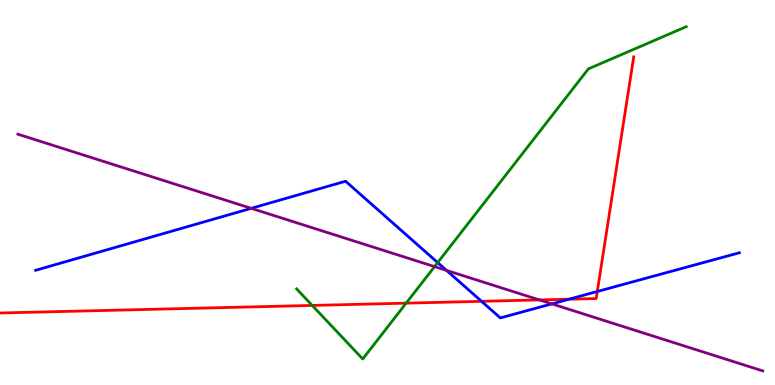[{'lines': ['blue', 'red'], 'intersections': [{'x': 6.21, 'y': 2.17}, {'x': 7.34, 'y': 2.23}, {'x': 7.71, 'y': 2.43}]}, {'lines': ['green', 'red'], 'intersections': [{'x': 4.03, 'y': 2.07}, {'x': 5.24, 'y': 2.13}]}, {'lines': ['purple', 'red'], 'intersections': [{'x': 6.96, 'y': 2.21}]}, {'lines': ['blue', 'green'], 'intersections': [{'x': 5.65, 'y': 3.18}]}, {'lines': ['blue', 'purple'], 'intersections': [{'x': 3.24, 'y': 4.59}, {'x': 5.76, 'y': 2.98}, {'x': 7.12, 'y': 2.11}]}, {'lines': ['green', 'purple'], 'intersections': [{'x': 5.61, 'y': 3.08}]}]